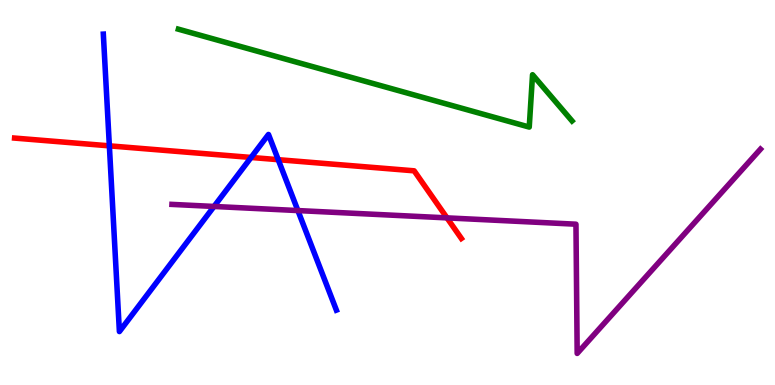[{'lines': ['blue', 'red'], 'intersections': [{'x': 1.41, 'y': 6.21}, {'x': 3.24, 'y': 5.91}, {'x': 3.59, 'y': 5.85}]}, {'lines': ['green', 'red'], 'intersections': []}, {'lines': ['purple', 'red'], 'intersections': [{'x': 5.77, 'y': 4.34}]}, {'lines': ['blue', 'green'], 'intersections': []}, {'lines': ['blue', 'purple'], 'intersections': [{'x': 2.76, 'y': 4.64}, {'x': 3.84, 'y': 4.53}]}, {'lines': ['green', 'purple'], 'intersections': []}]